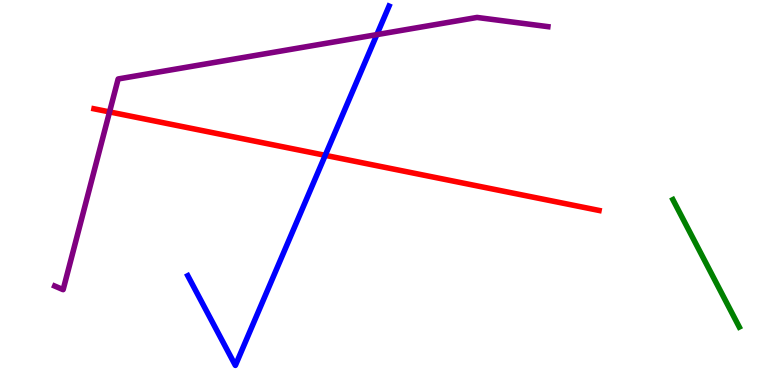[{'lines': ['blue', 'red'], 'intersections': [{'x': 4.2, 'y': 5.97}]}, {'lines': ['green', 'red'], 'intersections': []}, {'lines': ['purple', 'red'], 'intersections': [{'x': 1.41, 'y': 7.09}]}, {'lines': ['blue', 'green'], 'intersections': []}, {'lines': ['blue', 'purple'], 'intersections': [{'x': 4.86, 'y': 9.1}]}, {'lines': ['green', 'purple'], 'intersections': []}]